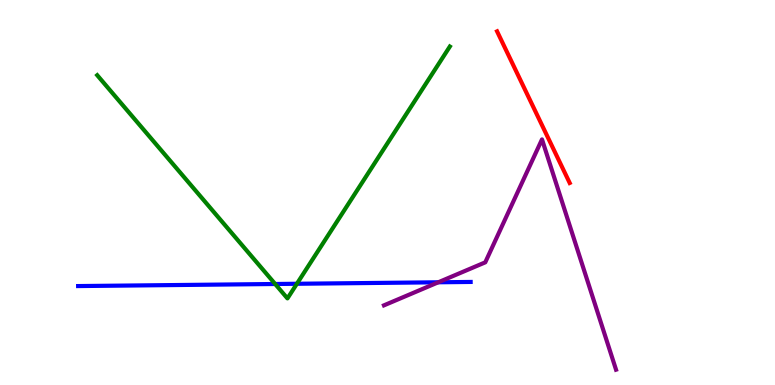[{'lines': ['blue', 'red'], 'intersections': []}, {'lines': ['green', 'red'], 'intersections': []}, {'lines': ['purple', 'red'], 'intersections': []}, {'lines': ['blue', 'green'], 'intersections': [{'x': 3.55, 'y': 2.62}, {'x': 3.83, 'y': 2.63}]}, {'lines': ['blue', 'purple'], 'intersections': [{'x': 5.66, 'y': 2.67}]}, {'lines': ['green', 'purple'], 'intersections': []}]